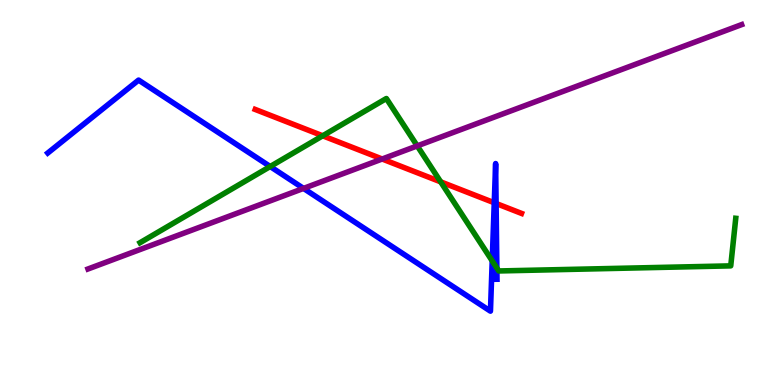[{'lines': ['blue', 'red'], 'intersections': [{'x': 6.38, 'y': 4.73}, {'x': 6.4, 'y': 4.71}]}, {'lines': ['green', 'red'], 'intersections': [{'x': 4.16, 'y': 6.47}, {'x': 5.69, 'y': 5.28}]}, {'lines': ['purple', 'red'], 'intersections': [{'x': 4.93, 'y': 5.87}]}, {'lines': ['blue', 'green'], 'intersections': [{'x': 3.49, 'y': 5.67}, {'x': 6.35, 'y': 3.22}, {'x': 6.41, 'y': 3.04}]}, {'lines': ['blue', 'purple'], 'intersections': [{'x': 3.92, 'y': 5.11}]}, {'lines': ['green', 'purple'], 'intersections': [{'x': 5.38, 'y': 6.21}]}]